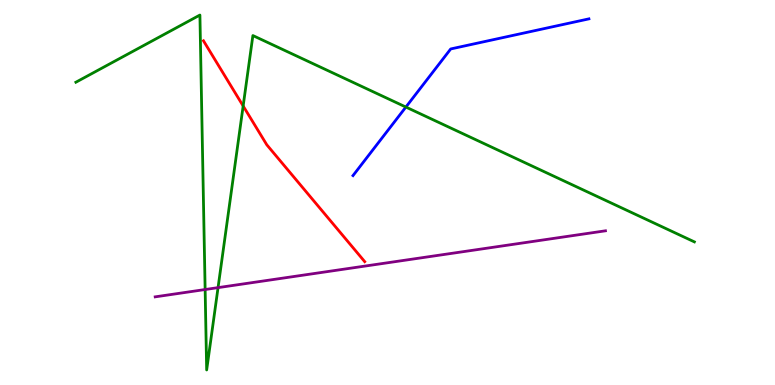[{'lines': ['blue', 'red'], 'intersections': []}, {'lines': ['green', 'red'], 'intersections': [{'x': 3.14, 'y': 7.25}]}, {'lines': ['purple', 'red'], 'intersections': []}, {'lines': ['blue', 'green'], 'intersections': [{'x': 5.24, 'y': 7.22}]}, {'lines': ['blue', 'purple'], 'intersections': []}, {'lines': ['green', 'purple'], 'intersections': [{'x': 2.65, 'y': 2.48}, {'x': 2.81, 'y': 2.53}]}]